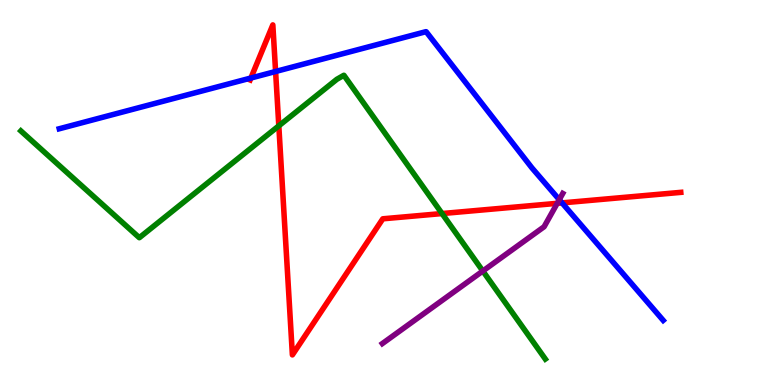[{'lines': ['blue', 'red'], 'intersections': [{'x': 3.24, 'y': 7.97}, {'x': 3.56, 'y': 8.14}, {'x': 7.25, 'y': 4.73}]}, {'lines': ['green', 'red'], 'intersections': [{'x': 3.6, 'y': 6.73}, {'x': 5.7, 'y': 4.45}]}, {'lines': ['purple', 'red'], 'intersections': [{'x': 7.19, 'y': 4.72}]}, {'lines': ['blue', 'green'], 'intersections': []}, {'lines': ['blue', 'purple'], 'intersections': [{'x': 7.22, 'y': 4.81}]}, {'lines': ['green', 'purple'], 'intersections': [{'x': 6.23, 'y': 2.96}]}]